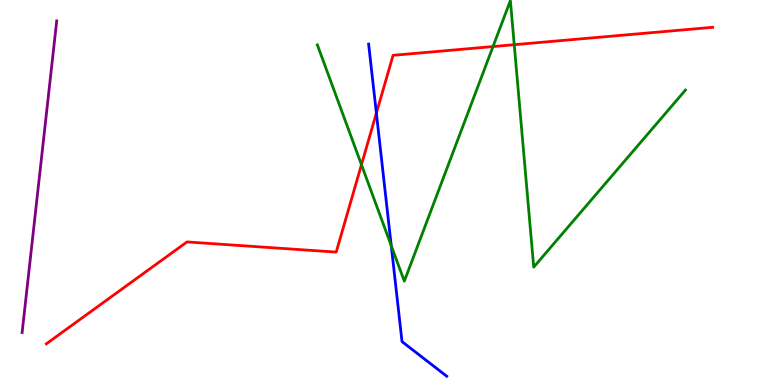[{'lines': ['blue', 'red'], 'intersections': [{'x': 4.86, 'y': 7.06}]}, {'lines': ['green', 'red'], 'intersections': [{'x': 4.66, 'y': 5.72}, {'x': 6.36, 'y': 8.79}, {'x': 6.64, 'y': 8.84}]}, {'lines': ['purple', 'red'], 'intersections': []}, {'lines': ['blue', 'green'], 'intersections': [{'x': 5.05, 'y': 3.62}]}, {'lines': ['blue', 'purple'], 'intersections': []}, {'lines': ['green', 'purple'], 'intersections': []}]